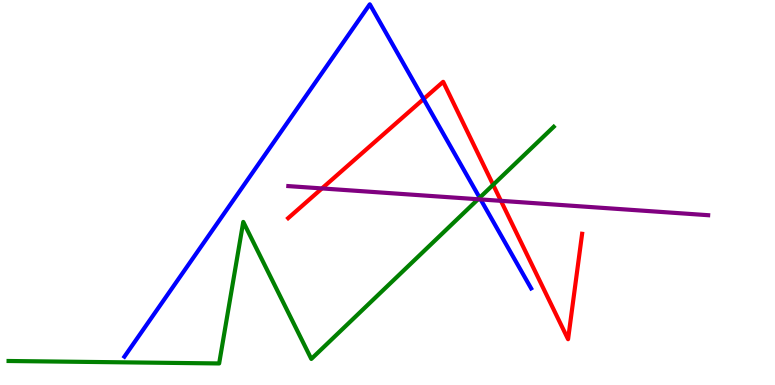[{'lines': ['blue', 'red'], 'intersections': [{'x': 5.47, 'y': 7.43}]}, {'lines': ['green', 'red'], 'intersections': [{'x': 6.36, 'y': 5.2}]}, {'lines': ['purple', 'red'], 'intersections': [{'x': 4.15, 'y': 5.11}, {'x': 6.46, 'y': 4.78}]}, {'lines': ['blue', 'green'], 'intersections': [{'x': 6.19, 'y': 4.86}]}, {'lines': ['blue', 'purple'], 'intersections': [{'x': 6.2, 'y': 4.82}]}, {'lines': ['green', 'purple'], 'intersections': [{'x': 6.17, 'y': 4.82}]}]